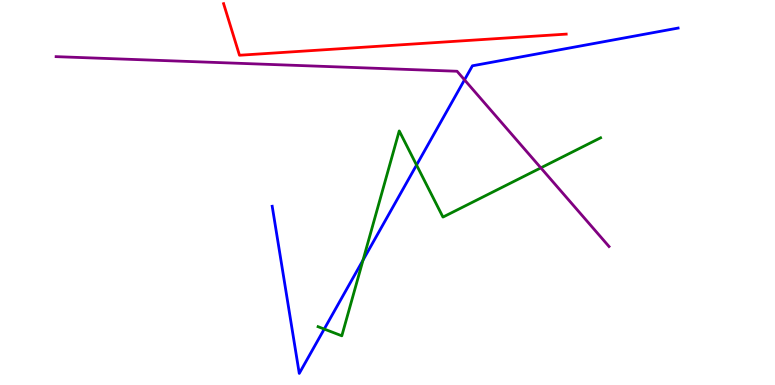[{'lines': ['blue', 'red'], 'intersections': []}, {'lines': ['green', 'red'], 'intersections': []}, {'lines': ['purple', 'red'], 'intersections': []}, {'lines': ['blue', 'green'], 'intersections': [{'x': 4.18, 'y': 1.45}, {'x': 4.68, 'y': 3.24}, {'x': 5.37, 'y': 5.71}]}, {'lines': ['blue', 'purple'], 'intersections': [{'x': 5.99, 'y': 7.93}]}, {'lines': ['green', 'purple'], 'intersections': [{'x': 6.98, 'y': 5.64}]}]